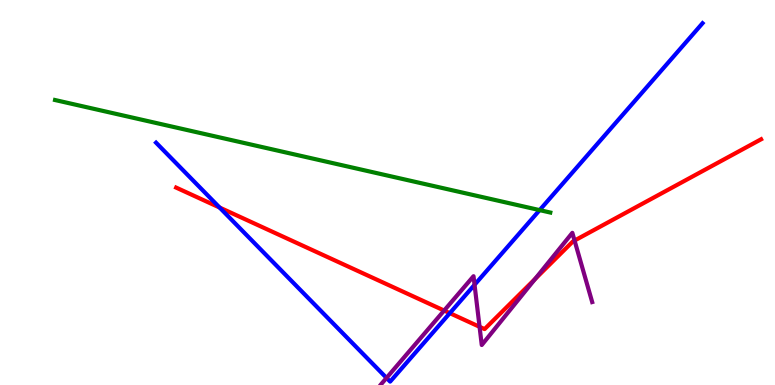[{'lines': ['blue', 'red'], 'intersections': [{'x': 2.83, 'y': 4.61}, {'x': 5.8, 'y': 1.87}]}, {'lines': ['green', 'red'], 'intersections': []}, {'lines': ['purple', 'red'], 'intersections': [{'x': 5.73, 'y': 1.93}, {'x': 6.19, 'y': 1.51}, {'x': 6.9, 'y': 2.75}, {'x': 7.41, 'y': 3.75}]}, {'lines': ['blue', 'green'], 'intersections': [{'x': 6.96, 'y': 4.54}]}, {'lines': ['blue', 'purple'], 'intersections': [{'x': 4.99, 'y': 0.184}, {'x': 6.12, 'y': 2.6}]}, {'lines': ['green', 'purple'], 'intersections': []}]